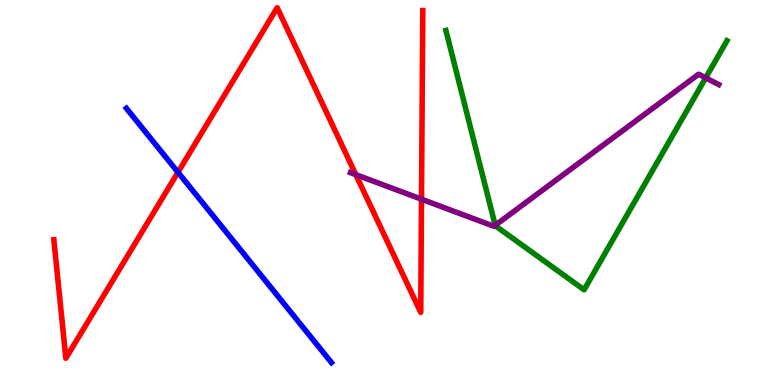[{'lines': ['blue', 'red'], 'intersections': [{'x': 2.3, 'y': 5.53}]}, {'lines': ['green', 'red'], 'intersections': []}, {'lines': ['purple', 'red'], 'intersections': [{'x': 4.59, 'y': 5.46}, {'x': 5.44, 'y': 4.83}]}, {'lines': ['blue', 'green'], 'intersections': []}, {'lines': ['blue', 'purple'], 'intersections': []}, {'lines': ['green', 'purple'], 'intersections': [{'x': 6.39, 'y': 4.15}, {'x': 9.11, 'y': 7.98}]}]